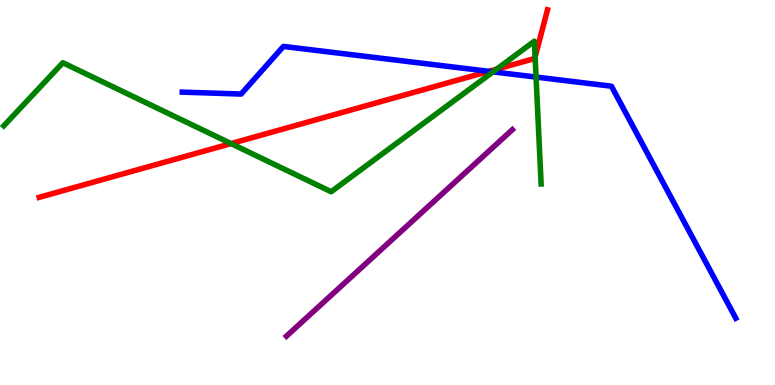[{'lines': ['blue', 'red'], 'intersections': [{'x': 6.31, 'y': 8.15}]}, {'lines': ['green', 'red'], 'intersections': [{'x': 2.98, 'y': 6.27}, {'x': 6.41, 'y': 8.2}, {'x': 6.9, 'y': 8.52}]}, {'lines': ['purple', 'red'], 'intersections': []}, {'lines': ['blue', 'green'], 'intersections': [{'x': 6.36, 'y': 8.13}, {'x': 6.92, 'y': 8.0}]}, {'lines': ['blue', 'purple'], 'intersections': []}, {'lines': ['green', 'purple'], 'intersections': []}]